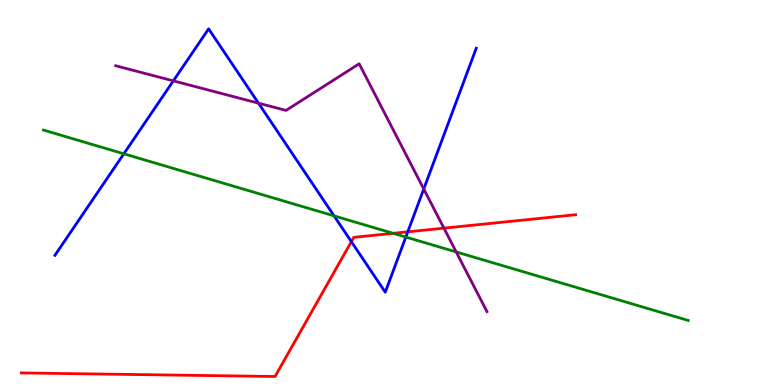[{'lines': ['blue', 'red'], 'intersections': [{'x': 4.53, 'y': 3.72}, {'x': 5.26, 'y': 3.98}]}, {'lines': ['green', 'red'], 'intersections': [{'x': 5.07, 'y': 3.94}]}, {'lines': ['purple', 'red'], 'intersections': [{'x': 5.73, 'y': 4.07}]}, {'lines': ['blue', 'green'], 'intersections': [{'x': 1.6, 'y': 6.01}, {'x': 4.31, 'y': 4.39}, {'x': 5.24, 'y': 3.84}]}, {'lines': ['blue', 'purple'], 'intersections': [{'x': 2.24, 'y': 7.9}, {'x': 3.34, 'y': 7.32}, {'x': 5.47, 'y': 5.09}]}, {'lines': ['green', 'purple'], 'intersections': [{'x': 5.89, 'y': 3.46}]}]